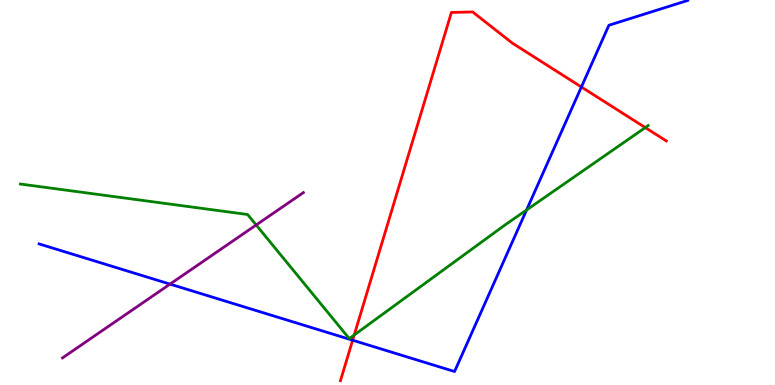[{'lines': ['blue', 'red'], 'intersections': [{'x': 4.55, 'y': 1.16}, {'x': 7.5, 'y': 7.74}]}, {'lines': ['green', 'red'], 'intersections': [{'x': 4.57, 'y': 1.3}, {'x': 8.33, 'y': 6.69}]}, {'lines': ['purple', 'red'], 'intersections': []}, {'lines': ['blue', 'green'], 'intersections': [{'x': 6.79, 'y': 4.55}]}, {'lines': ['blue', 'purple'], 'intersections': [{'x': 2.19, 'y': 2.62}]}, {'lines': ['green', 'purple'], 'intersections': [{'x': 3.31, 'y': 4.16}]}]